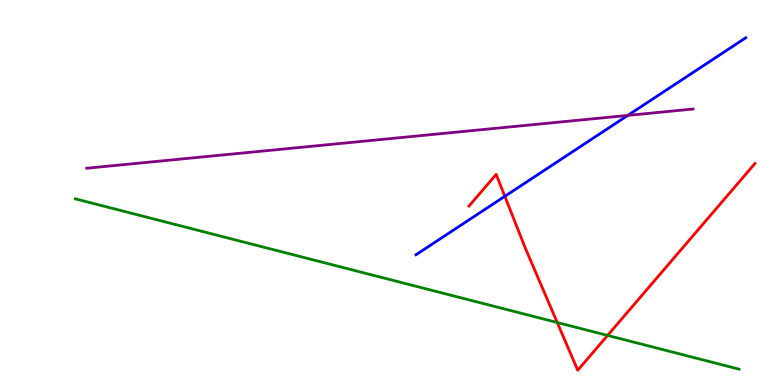[{'lines': ['blue', 'red'], 'intersections': [{'x': 6.51, 'y': 4.9}]}, {'lines': ['green', 'red'], 'intersections': [{'x': 7.19, 'y': 1.62}, {'x': 7.84, 'y': 1.29}]}, {'lines': ['purple', 'red'], 'intersections': []}, {'lines': ['blue', 'green'], 'intersections': []}, {'lines': ['blue', 'purple'], 'intersections': [{'x': 8.1, 'y': 7.0}]}, {'lines': ['green', 'purple'], 'intersections': []}]